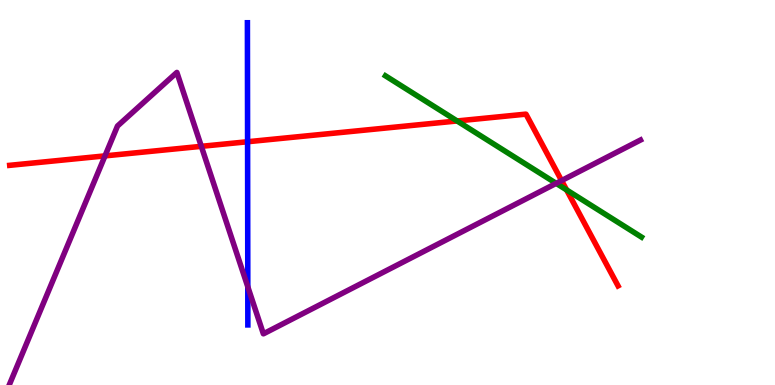[{'lines': ['blue', 'red'], 'intersections': [{'x': 3.19, 'y': 6.32}]}, {'lines': ['green', 'red'], 'intersections': [{'x': 5.9, 'y': 6.86}, {'x': 7.31, 'y': 5.07}]}, {'lines': ['purple', 'red'], 'intersections': [{'x': 1.35, 'y': 5.95}, {'x': 2.6, 'y': 6.2}, {'x': 7.25, 'y': 5.31}]}, {'lines': ['blue', 'green'], 'intersections': []}, {'lines': ['blue', 'purple'], 'intersections': [{'x': 3.2, 'y': 2.55}]}, {'lines': ['green', 'purple'], 'intersections': [{'x': 7.18, 'y': 5.24}]}]